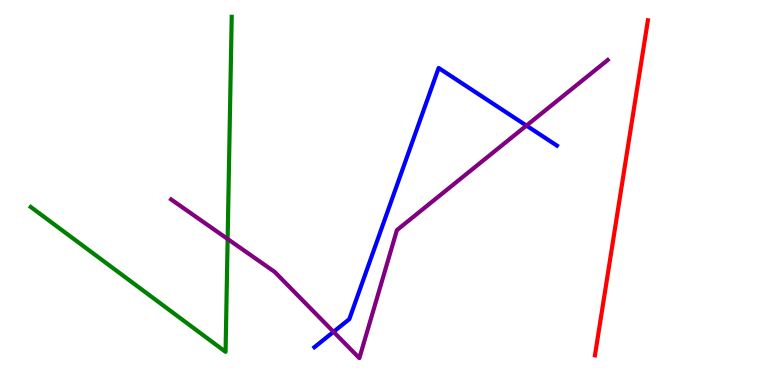[{'lines': ['blue', 'red'], 'intersections': []}, {'lines': ['green', 'red'], 'intersections': []}, {'lines': ['purple', 'red'], 'intersections': []}, {'lines': ['blue', 'green'], 'intersections': []}, {'lines': ['blue', 'purple'], 'intersections': [{'x': 4.3, 'y': 1.38}, {'x': 6.79, 'y': 6.74}]}, {'lines': ['green', 'purple'], 'intersections': [{'x': 2.94, 'y': 3.79}]}]